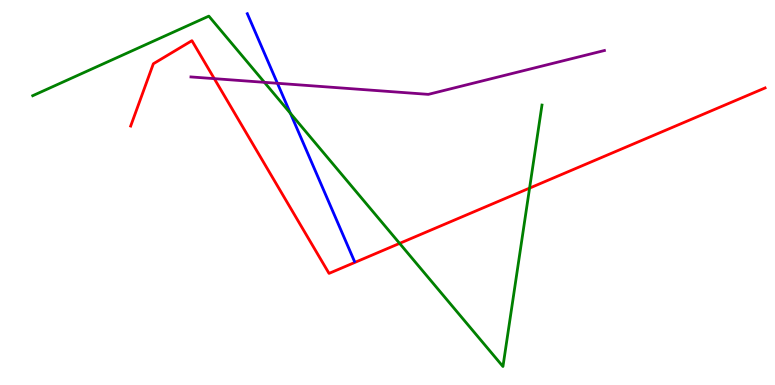[{'lines': ['blue', 'red'], 'intersections': []}, {'lines': ['green', 'red'], 'intersections': [{'x': 5.16, 'y': 3.68}, {'x': 6.83, 'y': 5.11}]}, {'lines': ['purple', 'red'], 'intersections': [{'x': 2.76, 'y': 7.96}]}, {'lines': ['blue', 'green'], 'intersections': [{'x': 3.75, 'y': 7.06}]}, {'lines': ['blue', 'purple'], 'intersections': [{'x': 3.58, 'y': 7.84}]}, {'lines': ['green', 'purple'], 'intersections': [{'x': 3.41, 'y': 7.86}]}]